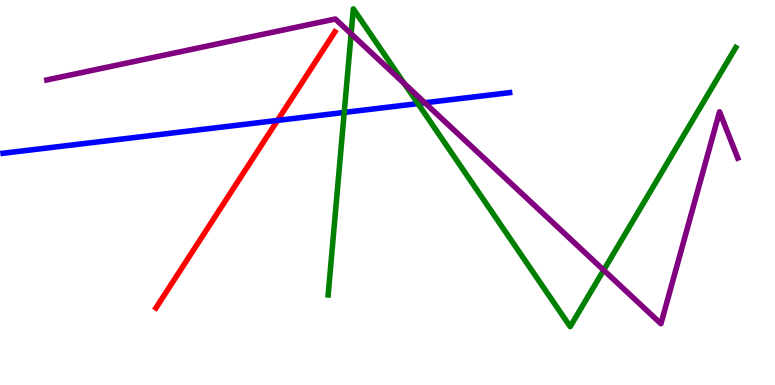[{'lines': ['blue', 'red'], 'intersections': [{'x': 3.58, 'y': 6.87}]}, {'lines': ['green', 'red'], 'intersections': []}, {'lines': ['purple', 'red'], 'intersections': []}, {'lines': ['blue', 'green'], 'intersections': [{'x': 4.44, 'y': 7.08}, {'x': 5.39, 'y': 7.31}]}, {'lines': ['blue', 'purple'], 'intersections': [{'x': 5.48, 'y': 7.33}]}, {'lines': ['green', 'purple'], 'intersections': [{'x': 4.53, 'y': 9.12}, {'x': 5.22, 'y': 7.83}, {'x': 7.79, 'y': 2.98}]}]